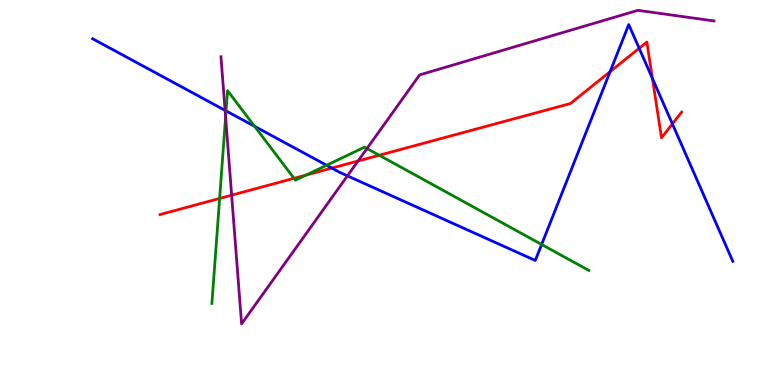[{'lines': ['blue', 'red'], 'intersections': [{'x': 4.28, 'y': 5.63}, {'x': 7.87, 'y': 8.14}, {'x': 8.25, 'y': 8.75}, {'x': 8.42, 'y': 7.96}, {'x': 8.68, 'y': 6.78}]}, {'lines': ['green', 'red'], 'intersections': [{'x': 2.83, 'y': 4.85}, {'x': 3.79, 'y': 5.37}, {'x': 3.95, 'y': 5.45}, {'x': 4.89, 'y': 5.97}]}, {'lines': ['purple', 'red'], 'intersections': [{'x': 2.99, 'y': 4.93}, {'x': 4.62, 'y': 5.82}]}, {'lines': ['blue', 'green'], 'intersections': [{'x': 2.92, 'y': 7.12}, {'x': 3.28, 'y': 6.72}, {'x': 4.21, 'y': 5.71}, {'x': 6.99, 'y': 3.65}]}, {'lines': ['blue', 'purple'], 'intersections': [{'x': 2.9, 'y': 7.13}, {'x': 4.48, 'y': 5.43}]}, {'lines': ['green', 'purple'], 'intersections': [{'x': 2.91, 'y': 6.96}, {'x': 4.74, 'y': 6.14}]}]